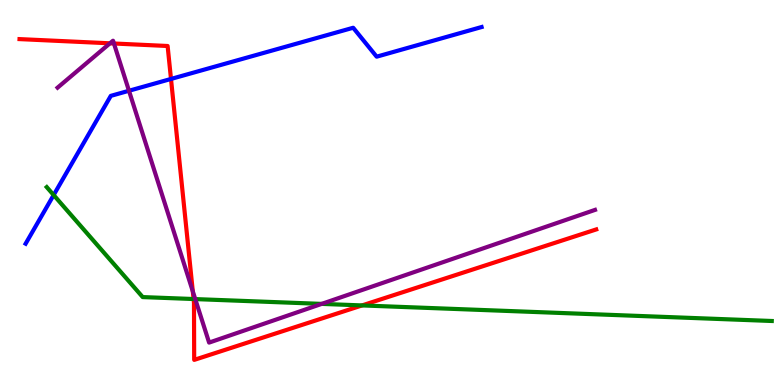[{'lines': ['blue', 'red'], 'intersections': [{'x': 2.21, 'y': 7.95}]}, {'lines': ['green', 'red'], 'intersections': [{'x': 2.5, 'y': 2.23}, {'x': 4.67, 'y': 2.07}]}, {'lines': ['purple', 'red'], 'intersections': [{'x': 1.42, 'y': 8.87}, {'x': 1.47, 'y': 8.87}, {'x': 2.49, 'y': 2.43}]}, {'lines': ['blue', 'green'], 'intersections': [{'x': 0.692, 'y': 4.93}]}, {'lines': ['blue', 'purple'], 'intersections': [{'x': 1.66, 'y': 7.64}]}, {'lines': ['green', 'purple'], 'intersections': [{'x': 2.52, 'y': 2.23}, {'x': 4.15, 'y': 2.11}]}]